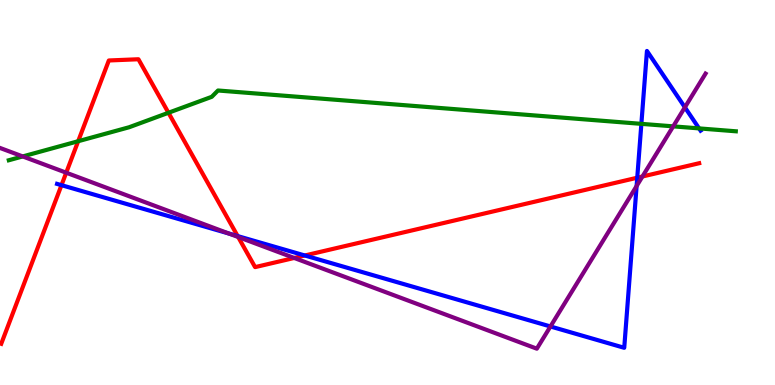[{'lines': ['blue', 'red'], 'intersections': [{'x': 0.793, 'y': 5.19}, {'x': 3.07, 'y': 3.87}, {'x': 3.93, 'y': 3.36}, {'x': 8.22, 'y': 5.38}]}, {'lines': ['green', 'red'], 'intersections': [{'x': 1.01, 'y': 6.33}, {'x': 2.17, 'y': 7.07}]}, {'lines': ['purple', 'red'], 'intersections': [{'x': 0.854, 'y': 5.51}, {'x': 3.07, 'y': 3.84}, {'x': 3.8, 'y': 3.3}, {'x': 8.29, 'y': 5.42}]}, {'lines': ['blue', 'green'], 'intersections': [{'x': 8.28, 'y': 6.78}, {'x': 9.02, 'y': 6.67}]}, {'lines': ['blue', 'purple'], 'intersections': [{'x': 2.96, 'y': 3.93}, {'x': 7.1, 'y': 1.52}, {'x': 8.21, 'y': 5.17}, {'x': 8.84, 'y': 7.21}]}, {'lines': ['green', 'purple'], 'intersections': [{'x': 0.293, 'y': 5.94}, {'x': 8.69, 'y': 6.72}]}]